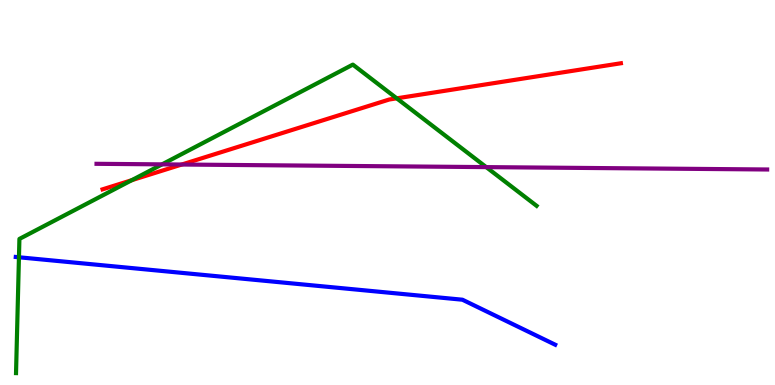[{'lines': ['blue', 'red'], 'intersections': []}, {'lines': ['green', 'red'], 'intersections': [{'x': 1.7, 'y': 5.32}, {'x': 5.12, 'y': 7.45}]}, {'lines': ['purple', 'red'], 'intersections': [{'x': 2.34, 'y': 5.73}]}, {'lines': ['blue', 'green'], 'intersections': [{'x': 0.245, 'y': 3.32}]}, {'lines': ['blue', 'purple'], 'intersections': []}, {'lines': ['green', 'purple'], 'intersections': [{'x': 2.09, 'y': 5.73}, {'x': 6.27, 'y': 5.66}]}]